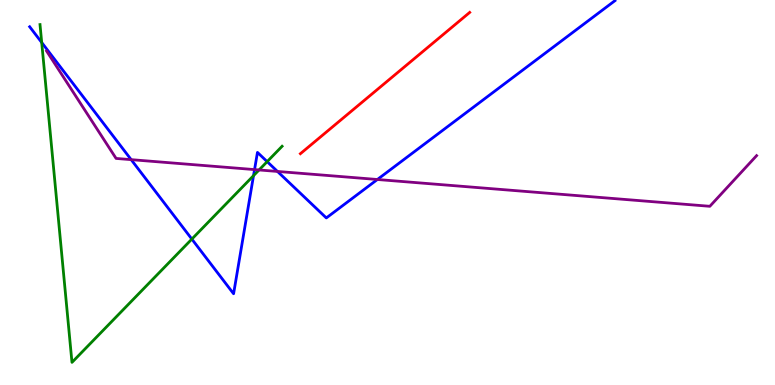[{'lines': ['blue', 'red'], 'intersections': []}, {'lines': ['green', 'red'], 'intersections': []}, {'lines': ['purple', 'red'], 'intersections': []}, {'lines': ['blue', 'green'], 'intersections': [{'x': 0.538, 'y': 8.9}, {'x': 2.48, 'y': 3.79}, {'x': 3.27, 'y': 5.44}, {'x': 3.45, 'y': 5.8}]}, {'lines': ['blue', 'purple'], 'intersections': [{'x': 1.69, 'y': 5.85}, {'x': 3.28, 'y': 5.59}, {'x': 3.58, 'y': 5.55}, {'x': 4.87, 'y': 5.34}]}, {'lines': ['green', 'purple'], 'intersections': [{'x': 3.34, 'y': 5.59}]}]